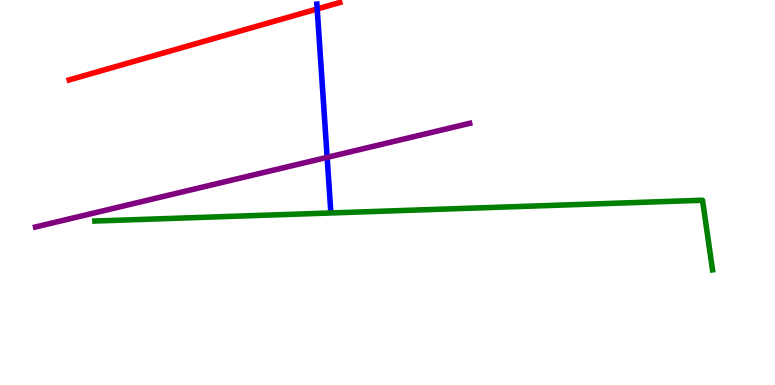[{'lines': ['blue', 'red'], 'intersections': [{'x': 4.09, 'y': 9.77}]}, {'lines': ['green', 'red'], 'intersections': []}, {'lines': ['purple', 'red'], 'intersections': []}, {'lines': ['blue', 'green'], 'intersections': []}, {'lines': ['blue', 'purple'], 'intersections': [{'x': 4.22, 'y': 5.91}]}, {'lines': ['green', 'purple'], 'intersections': []}]